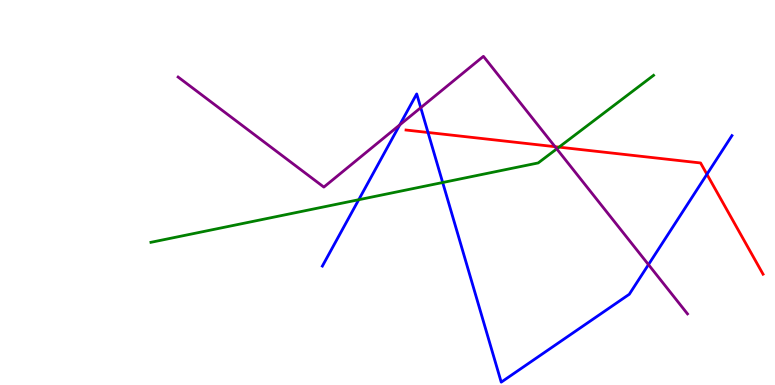[{'lines': ['blue', 'red'], 'intersections': [{'x': 5.52, 'y': 6.56}, {'x': 9.12, 'y': 5.47}]}, {'lines': ['green', 'red'], 'intersections': [{'x': 7.21, 'y': 6.18}]}, {'lines': ['purple', 'red'], 'intersections': [{'x': 7.16, 'y': 6.19}]}, {'lines': ['blue', 'green'], 'intersections': [{'x': 4.63, 'y': 4.81}, {'x': 5.71, 'y': 5.26}]}, {'lines': ['blue', 'purple'], 'intersections': [{'x': 5.16, 'y': 6.76}, {'x': 5.43, 'y': 7.2}, {'x': 8.37, 'y': 3.13}]}, {'lines': ['green', 'purple'], 'intersections': [{'x': 7.18, 'y': 6.13}]}]